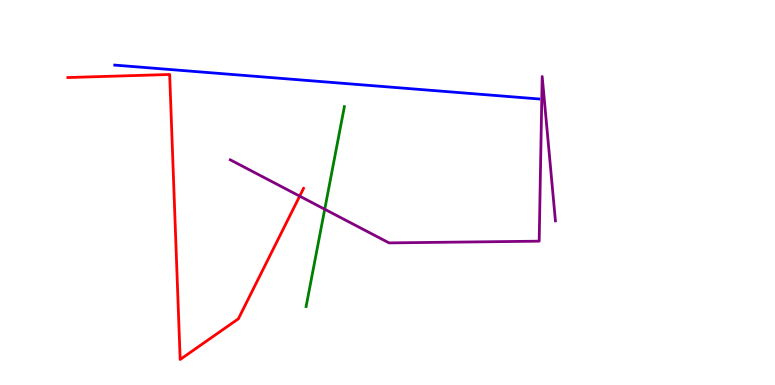[{'lines': ['blue', 'red'], 'intersections': []}, {'lines': ['green', 'red'], 'intersections': []}, {'lines': ['purple', 'red'], 'intersections': [{'x': 3.87, 'y': 4.91}]}, {'lines': ['blue', 'green'], 'intersections': []}, {'lines': ['blue', 'purple'], 'intersections': []}, {'lines': ['green', 'purple'], 'intersections': [{'x': 4.19, 'y': 4.57}]}]